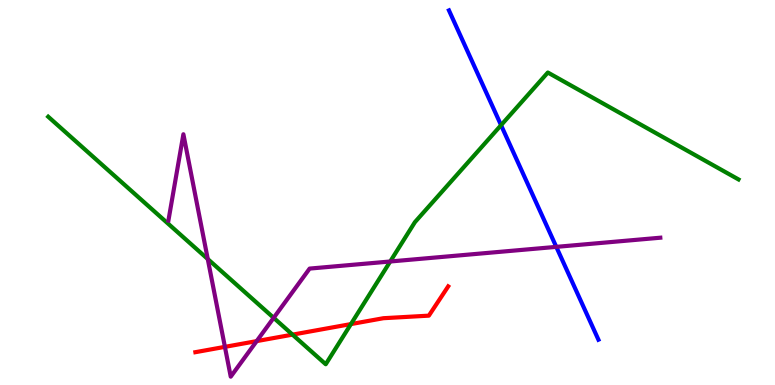[{'lines': ['blue', 'red'], 'intersections': []}, {'lines': ['green', 'red'], 'intersections': [{'x': 3.77, 'y': 1.31}, {'x': 4.53, 'y': 1.58}]}, {'lines': ['purple', 'red'], 'intersections': [{'x': 2.9, 'y': 0.991}, {'x': 3.31, 'y': 1.14}]}, {'lines': ['blue', 'green'], 'intersections': [{'x': 6.47, 'y': 6.75}]}, {'lines': ['blue', 'purple'], 'intersections': [{'x': 7.18, 'y': 3.59}]}, {'lines': ['green', 'purple'], 'intersections': [{'x': 2.68, 'y': 3.27}, {'x': 3.53, 'y': 1.74}, {'x': 5.04, 'y': 3.21}]}]